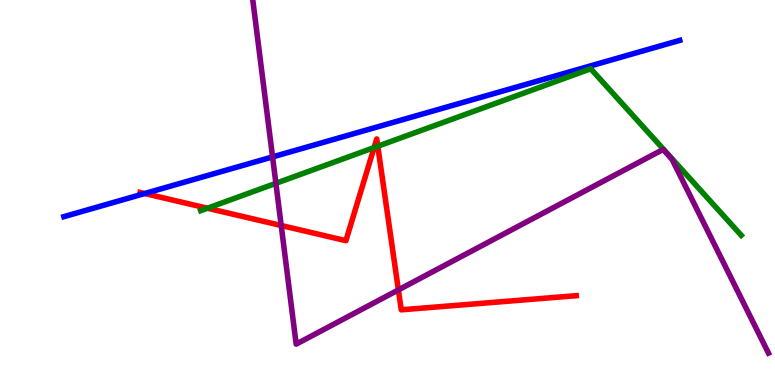[{'lines': ['blue', 'red'], 'intersections': [{'x': 1.87, 'y': 4.97}]}, {'lines': ['green', 'red'], 'intersections': [{'x': 2.68, 'y': 4.59}, {'x': 4.83, 'y': 6.17}, {'x': 4.87, 'y': 6.2}]}, {'lines': ['purple', 'red'], 'intersections': [{'x': 3.63, 'y': 4.14}, {'x': 5.14, 'y': 2.47}]}, {'lines': ['blue', 'green'], 'intersections': []}, {'lines': ['blue', 'purple'], 'intersections': [{'x': 3.52, 'y': 5.92}]}, {'lines': ['green', 'purple'], 'intersections': [{'x': 3.56, 'y': 5.24}]}]